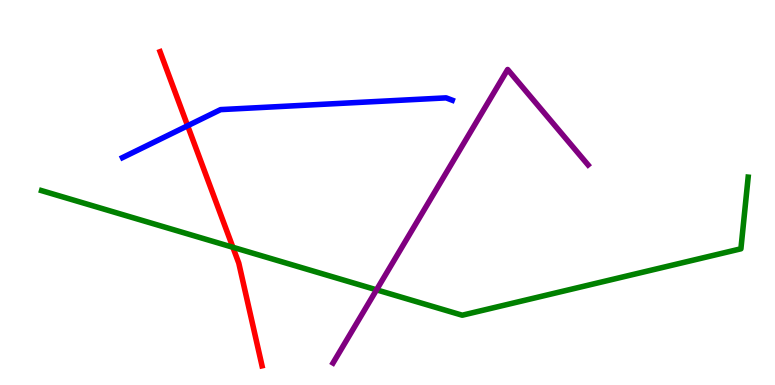[{'lines': ['blue', 'red'], 'intersections': [{'x': 2.42, 'y': 6.73}]}, {'lines': ['green', 'red'], 'intersections': [{'x': 3.01, 'y': 3.58}]}, {'lines': ['purple', 'red'], 'intersections': []}, {'lines': ['blue', 'green'], 'intersections': []}, {'lines': ['blue', 'purple'], 'intersections': []}, {'lines': ['green', 'purple'], 'intersections': [{'x': 4.86, 'y': 2.47}]}]